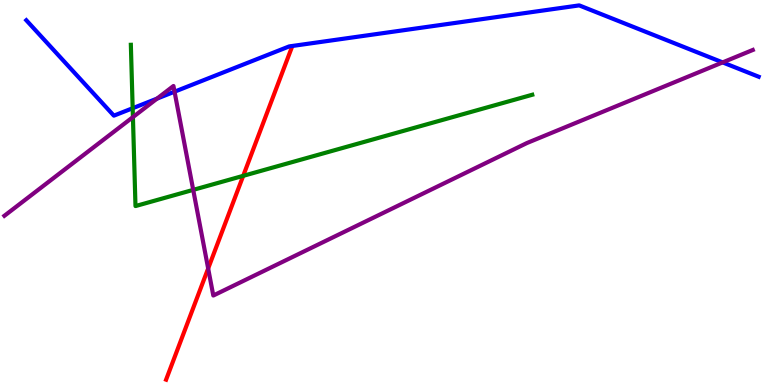[{'lines': ['blue', 'red'], 'intersections': []}, {'lines': ['green', 'red'], 'intersections': [{'x': 3.14, 'y': 5.43}]}, {'lines': ['purple', 'red'], 'intersections': [{'x': 2.69, 'y': 3.03}]}, {'lines': ['blue', 'green'], 'intersections': [{'x': 1.71, 'y': 7.19}]}, {'lines': ['blue', 'purple'], 'intersections': [{'x': 2.03, 'y': 7.44}, {'x': 2.25, 'y': 7.62}, {'x': 9.32, 'y': 8.38}]}, {'lines': ['green', 'purple'], 'intersections': [{'x': 1.72, 'y': 6.96}, {'x': 2.49, 'y': 5.07}]}]